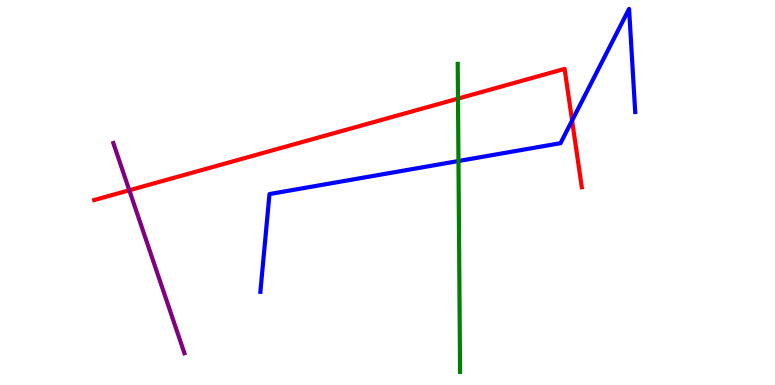[{'lines': ['blue', 'red'], 'intersections': [{'x': 7.38, 'y': 6.87}]}, {'lines': ['green', 'red'], 'intersections': [{'x': 5.91, 'y': 7.44}]}, {'lines': ['purple', 'red'], 'intersections': [{'x': 1.67, 'y': 5.06}]}, {'lines': ['blue', 'green'], 'intersections': [{'x': 5.92, 'y': 5.82}]}, {'lines': ['blue', 'purple'], 'intersections': []}, {'lines': ['green', 'purple'], 'intersections': []}]